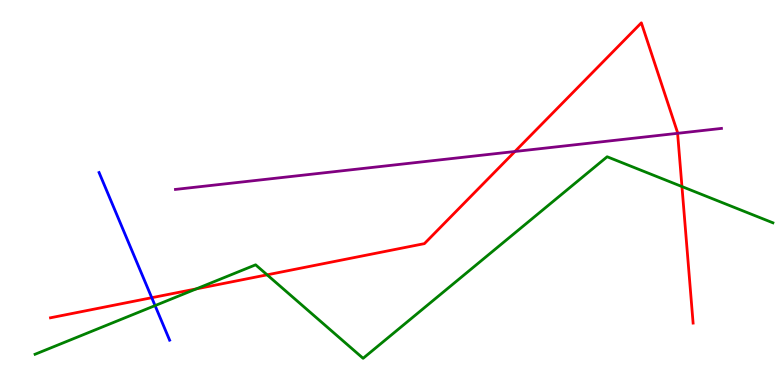[{'lines': ['blue', 'red'], 'intersections': [{'x': 1.96, 'y': 2.27}]}, {'lines': ['green', 'red'], 'intersections': [{'x': 2.53, 'y': 2.5}, {'x': 3.45, 'y': 2.86}, {'x': 8.8, 'y': 5.15}]}, {'lines': ['purple', 'red'], 'intersections': [{'x': 6.64, 'y': 6.07}, {'x': 8.74, 'y': 6.54}]}, {'lines': ['blue', 'green'], 'intersections': [{'x': 2.0, 'y': 2.06}]}, {'lines': ['blue', 'purple'], 'intersections': []}, {'lines': ['green', 'purple'], 'intersections': []}]